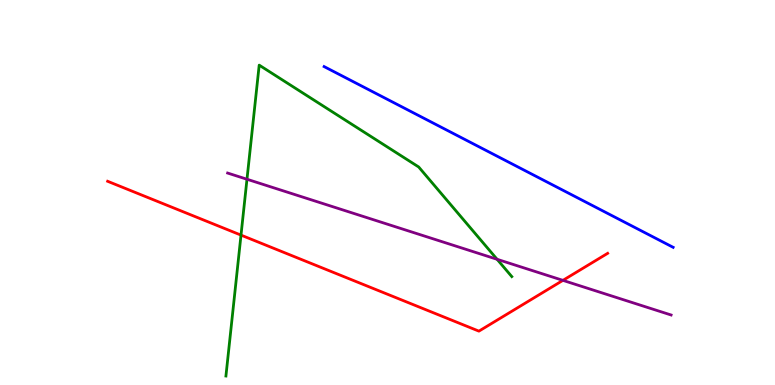[{'lines': ['blue', 'red'], 'intersections': []}, {'lines': ['green', 'red'], 'intersections': [{'x': 3.11, 'y': 3.89}]}, {'lines': ['purple', 'red'], 'intersections': [{'x': 7.26, 'y': 2.72}]}, {'lines': ['blue', 'green'], 'intersections': []}, {'lines': ['blue', 'purple'], 'intersections': []}, {'lines': ['green', 'purple'], 'intersections': [{'x': 3.19, 'y': 5.34}, {'x': 6.41, 'y': 3.27}]}]